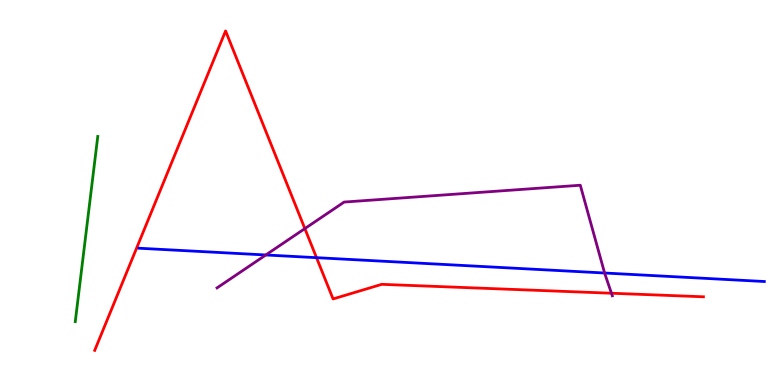[{'lines': ['blue', 'red'], 'intersections': [{'x': 4.08, 'y': 3.31}]}, {'lines': ['green', 'red'], 'intersections': []}, {'lines': ['purple', 'red'], 'intersections': [{'x': 3.93, 'y': 4.06}, {'x': 7.89, 'y': 2.38}]}, {'lines': ['blue', 'green'], 'intersections': []}, {'lines': ['blue', 'purple'], 'intersections': [{'x': 3.43, 'y': 3.38}, {'x': 7.8, 'y': 2.91}]}, {'lines': ['green', 'purple'], 'intersections': []}]